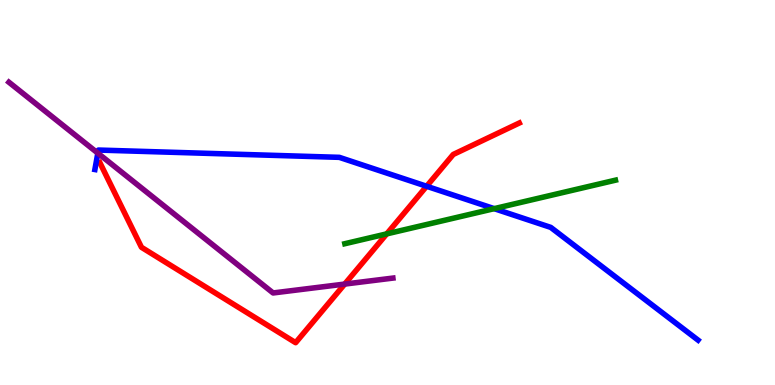[{'lines': ['blue', 'red'], 'intersections': [{'x': 5.5, 'y': 5.16}]}, {'lines': ['green', 'red'], 'intersections': [{'x': 4.99, 'y': 3.93}]}, {'lines': ['purple', 'red'], 'intersections': [{'x': 4.45, 'y': 2.62}]}, {'lines': ['blue', 'green'], 'intersections': [{'x': 6.38, 'y': 4.58}]}, {'lines': ['blue', 'purple'], 'intersections': [{'x': 1.26, 'y': 6.02}]}, {'lines': ['green', 'purple'], 'intersections': []}]